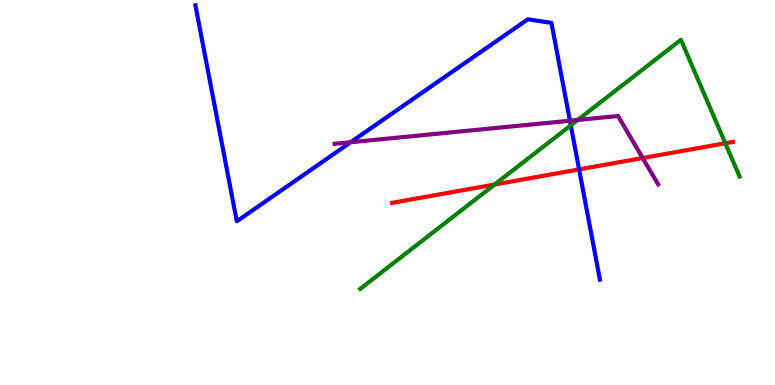[{'lines': ['blue', 'red'], 'intersections': [{'x': 7.47, 'y': 5.6}]}, {'lines': ['green', 'red'], 'intersections': [{'x': 6.38, 'y': 5.21}, {'x': 9.36, 'y': 6.28}]}, {'lines': ['purple', 'red'], 'intersections': [{'x': 8.29, 'y': 5.9}]}, {'lines': ['blue', 'green'], 'intersections': [{'x': 7.37, 'y': 6.74}]}, {'lines': ['blue', 'purple'], 'intersections': [{'x': 4.53, 'y': 6.31}, {'x': 7.35, 'y': 6.86}]}, {'lines': ['green', 'purple'], 'intersections': [{'x': 7.46, 'y': 6.88}]}]